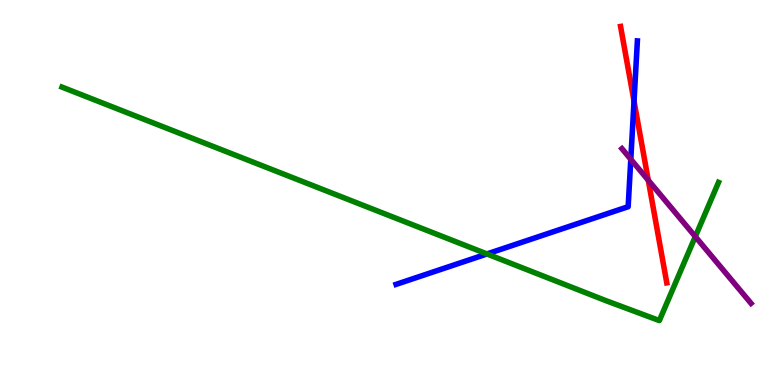[{'lines': ['blue', 'red'], 'intersections': [{'x': 8.18, 'y': 7.37}]}, {'lines': ['green', 'red'], 'intersections': []}, {'lines': ['purple', 'red'], 'intersections': [{'x': 8.36, 'y': 5.32}]}, {'lines': ['blue', 'green'], 'intersections': [{'x': 6.28, 'y': 3.4}]}, {'lines': ['blue', 'purple'], 'intersections': [{'x': 8.14, 'y': 5.86}]}, {'lines': ['green', 'purple'], 'intersections': [{'x': 8.97, 'y': 3.85}]}]